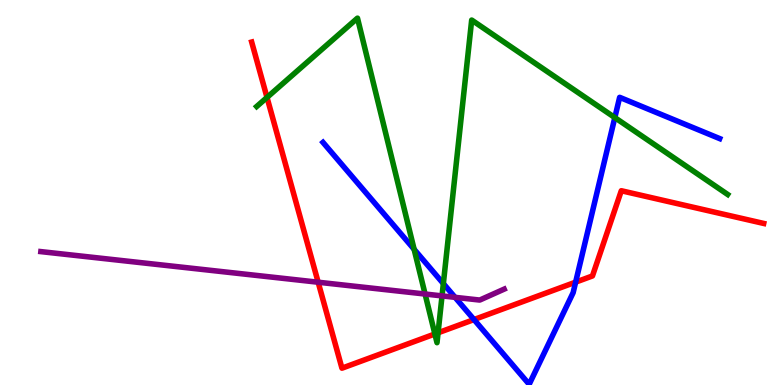[{'lines': ['blue', 'red'], 'intersections': [{'x': 6.12, 'y': 1.7}, {'x': 7.43, 'y': 2.67}]}, {'lines': ['green', 'red'], 'intersections': [{'x': 3.45, 'y': 7.47}, {'x': 5.61, 'y': 1.33}, {'x': 5.65, 'y': 1.36}]}, {'lines': ['purple', 'red'], 'intersections': [{'x': 4.11, 'y': 2.67}]}, {'lines': ['blue', 'green'], 'intersections': [{'x': 5.34, 'y': 3.52}, {'x': 5.72, 'y': 2.63}, {'x': 7.93, 'y': 6.95}]}, {'lines': ['blue', 'purple'], 'intersections': [{'x': 5.87, 'y': 2.28}]}, {'lines': ['green', 'purple'], 'intersections': [{'x': 5.48, 'y': 2.36}, {'x': 5.7, 'y': 2.31}]}]